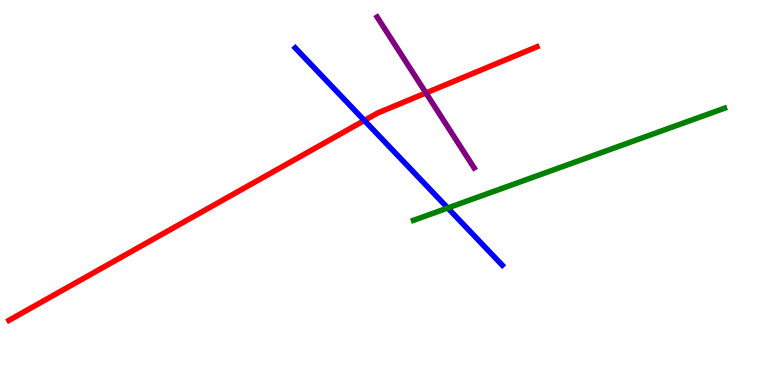[{'lines': ['blue', 'red'], 'intersections': [{'x': 4.7, 'y': 6.87}]}, {'lines': ['green', 'red'], 'intersections': []}, {'lines': ['purple', 'red'], 'intersections': [{'x': 5.5, 'y': 7.59}]}, {'lines': ['blue', 'green'], 'intersections': [{'x': 5.78, 'y': 4.6}]}, {'lines': ['blue', 'purple'], 'intersections': []}, {'lines': ['green', 'purple'], 'intersections': []}]